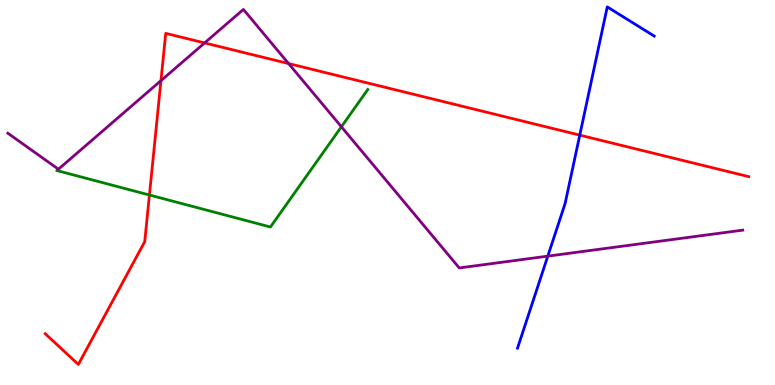[{'lines': ['blue', 'red'], 'intersections': [{'x': 7.48, 'y': 6.49}]}, {'lines': ['green', 'red'], 'intersections': [{'x': 1.93, 'y': 4.93}]}, {'lines': ['purple', 'red'], 'intersections': [{'x': 2.08, 'y': 7.91}, {'x': 2.64, 'y': 8.88}, {'x': 3.72, 'y': 8.35}]}, {'lines': ['blue', 'green'], 'intersections': []}, {'lines': ['blue', 'purple'], 'intersections': [{'x': 7.07, 'y': 3.35}]}, {'lines': ['green', 'purple'], 'intersections': [{'x': 4.41, 'y': 6.71}]}]